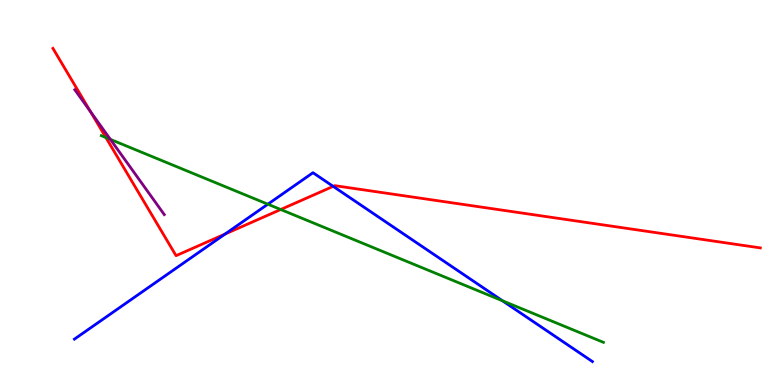[{'lines': ['blue', 'red'], 'intersections': [{'x': 2.9, 'y': 3.92}, {'x': 4.3, 'y': 5.16}]}, {'lines': ['green', 'red'], 'intersections': [{'x': 1.37, 'y': 6.43}, {'x': 3.62, 'y': 4.56}]}, {'lines': ['purple', 'red'], 'intersections': [{'x': 1.17, 'y': 7.1}]}, {'lines': ['blue', 'green'], 'intersections': [{'x': 3.46, 'y': 4.7}, {'x': 6.48, 'y': 2.19}]}, {'lines': ['blue', 'purple'], 'intersections': []}, {'lines': ['green', 'purple'], 'intersections': [{'x': 1.42, 'y': 6.38}]}]